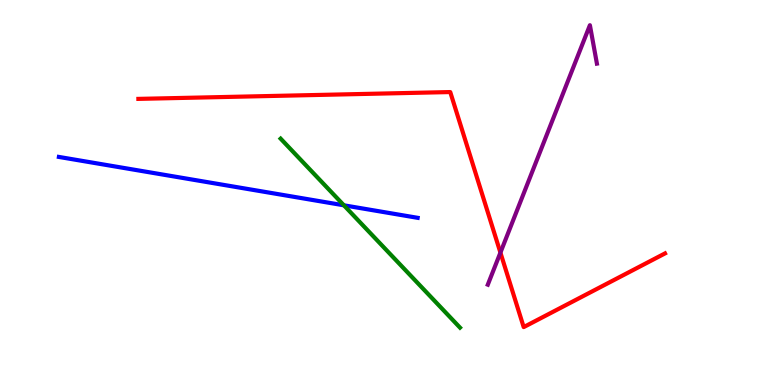[{'lines': ['blue', 'red'], 'intersections': []}, {'lines': ['green', 'red'], 'intersections': []}, {'lines': ['purple', 'red'], 'intersections': [{'x': 6.46, 'y': 3.44}]}, {'lines': ['blue', 'green'], 'intersections': [{'x': 4.44, 'y': 4.67}]}, {'lines': ['blue', 'purple'], 'intersections': []}, {'lines': ['green', 'purple'], 'intersections': []}]